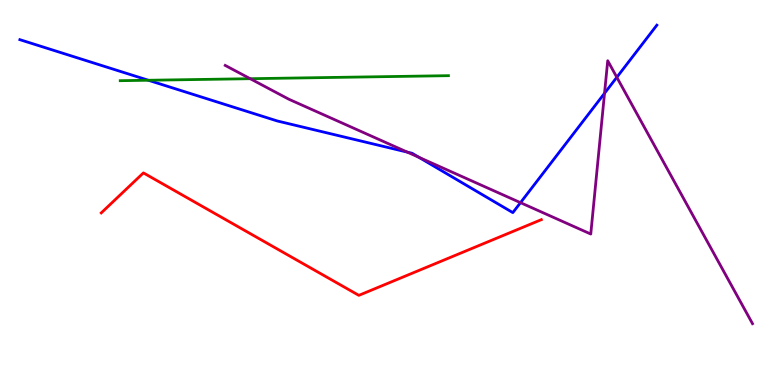[{'lines': ['blue', 'red'], 'intersections': []}, {'lines': ['green', 'red'], 'intersections': []}, {'lines': ['purple', 'red'], 'intersections': []}, {'lines': ['blue', 'green'], 'intersections': [{'x': 1.91, 'y': 7.92}]}, {'lines': ['blue', 'purple'], 'intersections': [{'x': 5.26, 'y': 6.05}, {'x': 5.4, 'y': 5.92}, {'x': 6.72, 'y': 4.74}, {'x': 7.8, 'y': 7.58}, {'x': 7.96, 'y': 7.99}]}, {'lines': ['green', 'purple'], 'intersections': [{'x': 3.23, 'y': 7.96}]}]